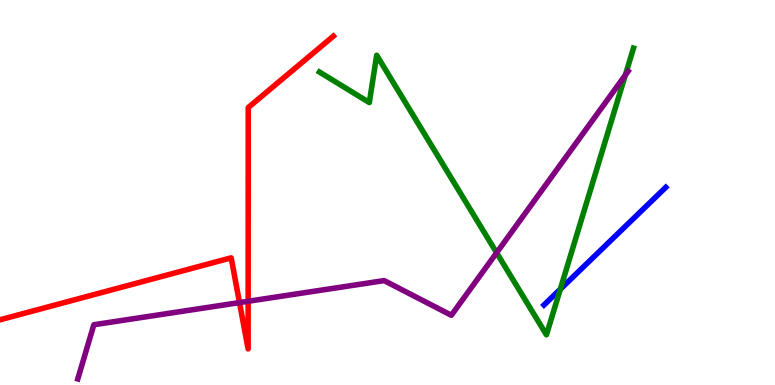[{'lines': ['blue', 'red'], 'intersections': []}, {'lines': ['green', 'red'], 'intersections': []}, {'lines': ['purple', 'red'], 'intersections': [{'x': 3.09, 'y': 2.14}, {'x': 3.2, 'y': 2.17}]}, {'lines': ['blue', 'green'], 'intersections': [{'x': 7.23, 'y': 2.49}]}, {'lines': ['blue', 'purple'], 'intersections': []}, {'lines': ['green', 'purple'], 'intersections': [{'x': 6.41, 'y': 3.43}, {'x': 8.07, 'y': 8.05}]}]